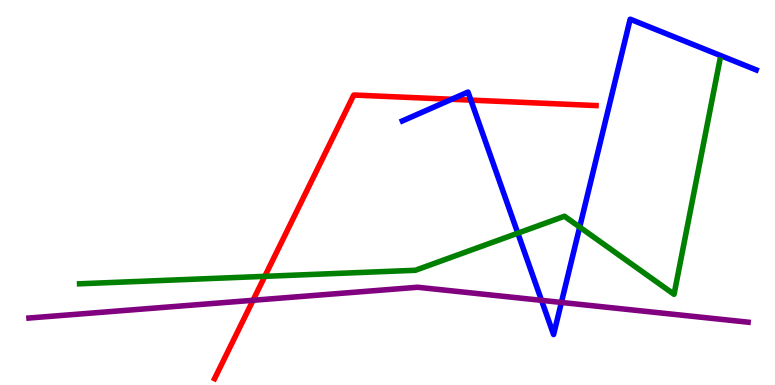[{'lines': ['blue', 'red'], 'intersections': [{'x': 5.83, 'y': 7.42}, {'x': 6.08, 'y': 7.4}]}, {'lines': ['green', 'red'], 'intersections': [{'x': 3.42, 'y': 2.82}]}, {'lines': ['purple', 'red'], 'intersections': [{'x': 3.26, 'y': 2.2}]}, {'lines': ['blue', 'green'], 'intersections': [{'x': 6.68, 'y': 3.94}, {'x': 7.48, 'y': 4.1}]}, {'lines': ['blue', 'purple'], 'intersections': [{'x': 6.99, 'y': 2.2}, {'x': 7.24, 'y': 2.14}]}, {'lines': ['green', 'purple'], 'intersections': []}]